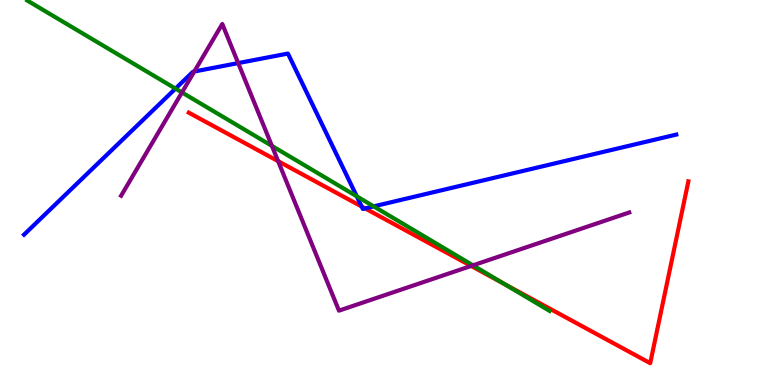[{'lines': ['blue', 'red'], 'intersections': [{'x': 4.67, 'y': 4.64}, {'x': 4.71, 'y': 4.59}]}, {'lines': ['green', 'red'], 'intersections': [{'x': 6.5, 'y': 2.63}]}, {'lines': ['purple', 'red'], 'intersections': [{'x': 3.59, 'y': 5.81}, {'x': 6.08, 'y': 3.09}]}, {'lines': ['blue', 'green'], 'intersections': [{'x': 2.26, 'y': 7.7}, {'x': 4.6, 'y': 4.9}, {'x': 4.82, 'y': 4.64}]}, {'lines': ['blue', 'purple'], 'intersections': [{'x': 2.51, 'y': 8.14}, {'x': 3.07, 'y': 8.36}]}, {'lines': ['green', 'purple'], 'intersections': [{'x': 2.35, 'y': 7.6}, {'x': 3.51, 'y': 6.21}, {'x': 6.1, 'y': 3.11}]}]